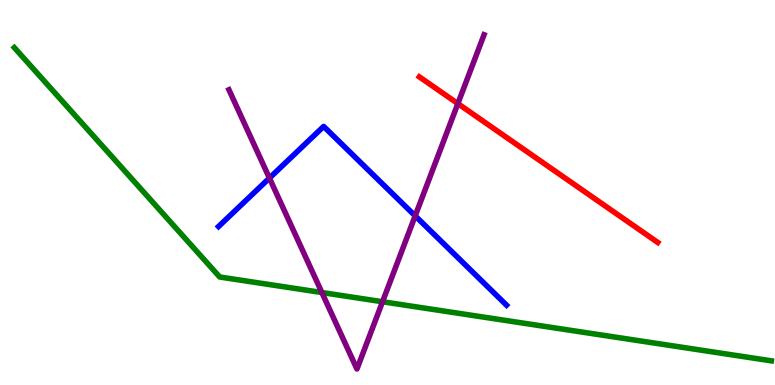[{'lines': ['blue', 'red'], 'intersections': []}, {'lines': ['green', 'red'], 'intersections': []}, {'lines': ['purple', 'red'], 'intersections': [{'x': 5.91, 'y': 7.31}]}, {'lines': ['blue', 'green'], 'intersections': []}, {'lines': ['blue', 'purple'], 'intersections': [{'x': 3.48, 'y': 5.37}, {'x': 5.36, 'y': 4.39}]}, {'lines': ['green', 'purple'], 'intersections': [{'x': 4.15, 'y': 2.4}, {'x': 4.94, 'y': 2.16}]}]